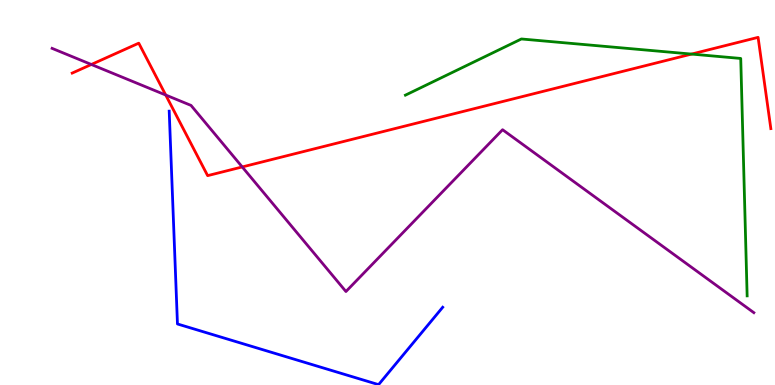[{'lines': ['blue', 'red'], 'intersections': []}, {'lines': ['green', 'red'], 'intersections': [{'x': 8.92, 'y': 8.6}]}, {'lines': ['purple', 'red'], 'intersections': [{'x': 1.18, 'y': 8.33}, {'x': 2.14, 'y': 7.53}, {'x': 3.13, 'y': 5.66}]}, {'lines': ['blue', 'green'], 'intersections': []}, {'lines': ['blue', 'purple'], 'intersections': []}, {'lines': ['green', 'purple'], 'intersections': []}]